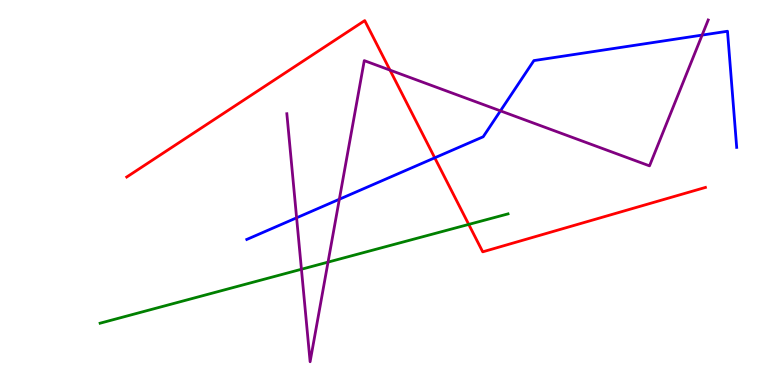[{'lines': ['blue', 'red'], 'intersections': [{'x': 5.61, 'y': 5.9}]}, {'lines': ['green', 'red'], 'intersections': [{'x': 6.05, 'y': 4.17}]}, {'lines': ['purple', 'red'], 'intersections': [{'x': 5.03, 'y': 8.18}]}, {'lines': ['blue', 'green'], 'intersections': []}, {'lines': ['blue', 'purple'], 'intersections': [{'x': 3.83, 'y': 4.34}, {'x': 4.38, 'y': 4.82}, {'x': 6.46, 'y': 7.12}, {'x': 9.06, 'y': 9.09}]}, {'lines': ['green', 'purple'], 'intersections': [{'x': 3.89, 'y': 3.01}, {'x': 4.23, 'y': 3.19}]}]